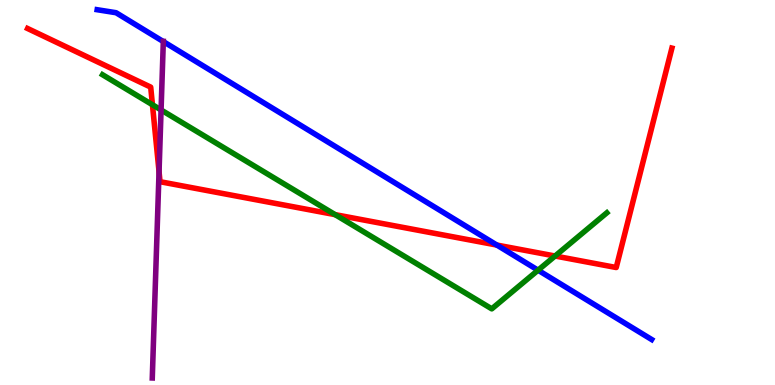[{'lines': ['blue', 'red'], 'intersections': [{'x': 6.41, 'y': 3.63}]}, {'lines': ['green', 'red'], 'intersections': [{'x': 1.97, 'y': 7.28}, {'x': 4.32, 'y': 4.42}, {'x': 7.16, 'y': 3.35}]}, {'lines': ['purple', 'red'], 'intersections': [{'x': 2.05, 'y': 5.54}]}, {'lines': ['blue', 'green'], 'intersections': [{'x': 6.94, 'y': 2.98}]}, {'lines': ['blue', 'purple'], 'intersections': [{'x': 2.11, 'y': 8.92}]}, {'lines': ['green', 'purple'], 'intersections': [{'x': 2.08, 'y': 7.14}]}]